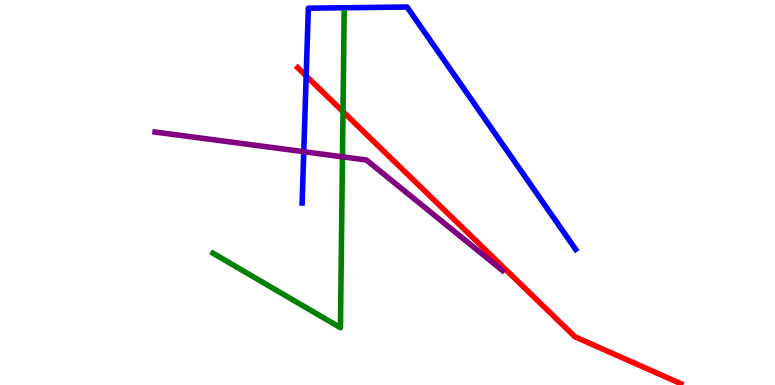[{'lines': ['blue', 'red'], 'intersections': [{'x': 3.95, 'y': 8.03}]}, {'lines': ['green', 'red'], 'intersections': [{'x': 4.43, 'y': 7.1}]}, {'lines': ['purple', 'red'], 'intersections': []}, {'lines': ['blue', 'green'], 'intersections': []}, {'lines': ['blue', 'purple'], 'intersections': [{'x': 3.92, 'y': 6.06}]}, {'lines': ['green', 'purple'], 'intersections': [{'x': 4.42, 'y': 5.93}]}]